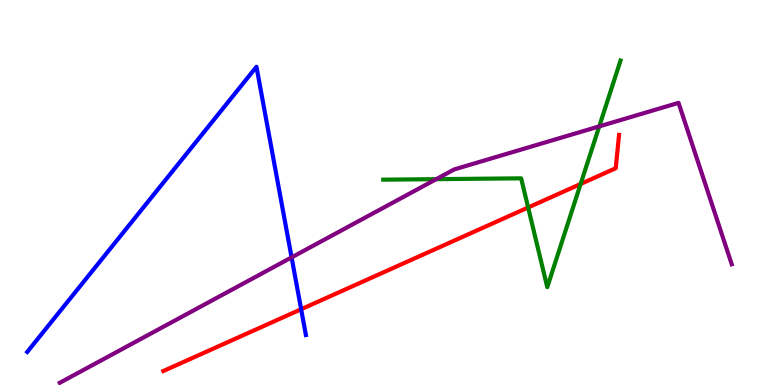[{'lines': ['blue', 'red'], 'intersections': [{'x': 3.89, 'y': 1.97}]}, {'lines': ['green', 'red'], 'intersections': [{'x': 6.81, 'y': 4.61}, {'x': 7.49, 'y': 5.22}]}, {'lines': ['purple', 'red'], 'intersections': []}, {'lines': ['blue', 'green'], 'intersections': []}, {'lines': ['blue', 'purple'], 'intersections': [{'x': 3.76, 'y': 3.31}]}, {'lines': ['green', 'purple'], 'intersections': [{'x': 5.63, 'y': 5.35}, {'x': 7.73, 'y': 6.72}]}]